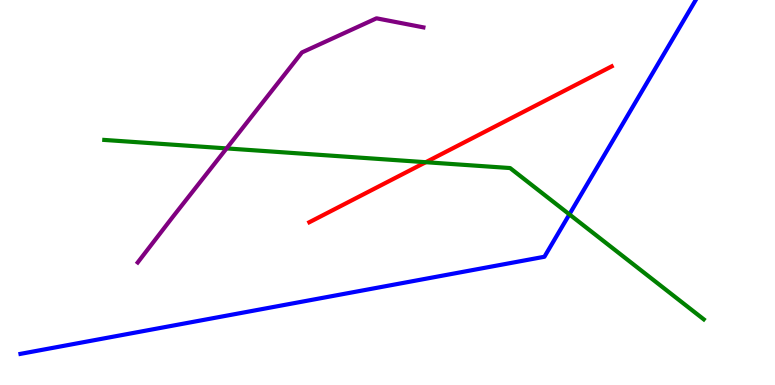[{'lines': ['blue', 'red'], 'intersections': []}, {'lines': ['green', 'red'], 'intersections': [{'x': 5.49, 'y': 5.79}]}, {'lines': ['purple', 'red'], 'intersections': []}, {'lines': ['blue', 'green'], 'intersections': [{'x': 7.35, 'y': 4.43}]}, {'lines': ['blue', 'purple'], 'intersections': []}, {'lines': ['green', 'purple'], 'intersections': [{'x': 2.92, 'y': 6.15}]}]